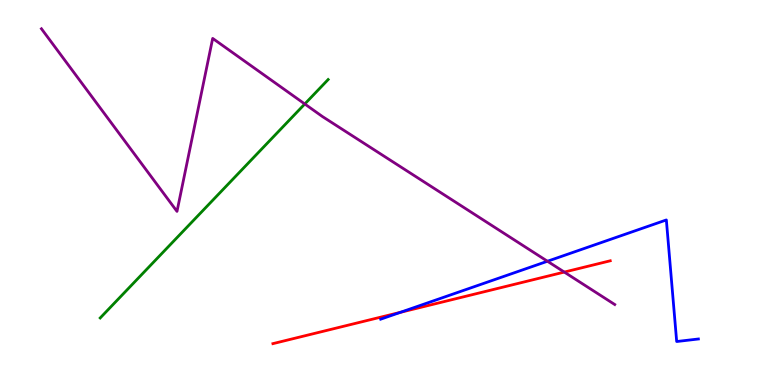[{'lines': ['blue', 'red'], 'intersections': [{'x': 5.17, 'y': 1.89}]}, {'lines': ['green', 'red'], 'intersections': []}, {'lines': ['purple', 'red'], 'intersections': [{'x': 7.28, 'y': 2.93}]}, {'lines': ['blue', 'green'], 'intersections': []}, {'lines': ['blue', 'purple'], 'intersections': [{'x': 7.06, 'y': 3.21}]}, {'lines': ['green', 'purple'], 'intersections': [{'x': 3.93, 'y': 7.3}]}]